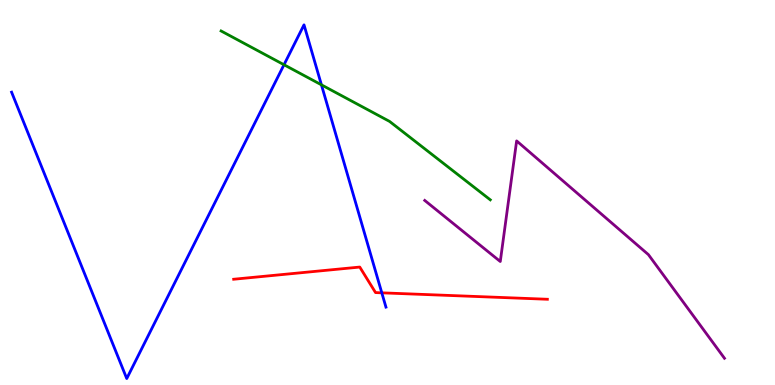[{'lines': ['blue', 'red'], 'intersections': [{'x': 4.93, 'y': 2.39}]}, {'lines': ['green', 'red'], 'intersections': []}, {'lines': ['purple', 'red'], 'intersections': []}, {'lines': ['blue', 'green'], 'intersections': [{'x': 3.66, 'y': 8.32}, {'x': 4.15, 'y': 7.8}]}, {'lines': ['blue', 'purple'], 'intersections': []}, {'lines': ['green', 'purple'], 'intersections': []}]